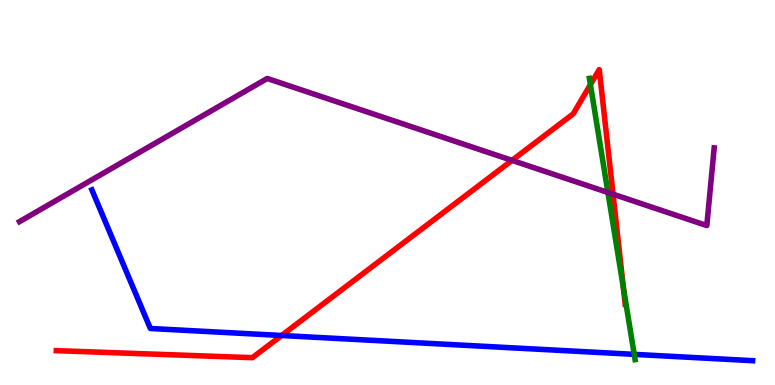[{'lines': ['blue', 'red'], 'intersections': [{'x': 3.63, 'y': 1.29}]}, {'lines': ['green', 'red'], 'intersections': [{'x': 7.62, 'y': 7.8}, {'x': 8.04, 'y': 2.53}]}, {'lines': ['purple', 'red'], 'intersections': [{'x': 6.61, 'y': 5.83}, {'x': 7.91, 'y': 4.96}]}, {'lines': ['blue', 'green'], 'intersections': [{'x': 8.18, 'y': 0.796}]}, {'lines': ['blue', 'purple'], 'intersections': []}, {'lines': ['green', 'purple'], 'intersections': [{'x': 7.84, 'y': 5.0}]}]